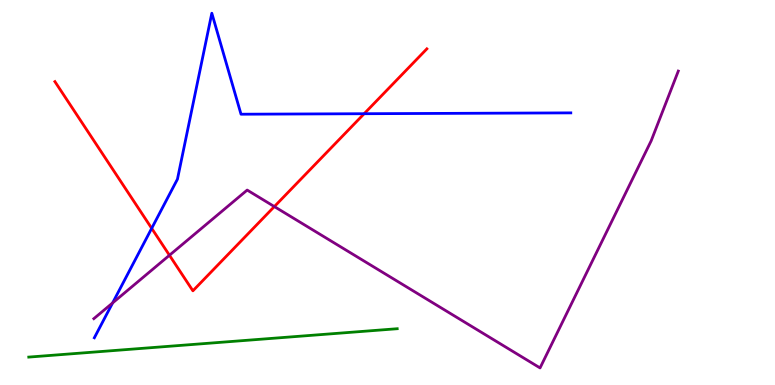[{'lines': ['blue', 'red'], 'intersections': [{'x': 1.96, 'y': 4.07}, {'x': 4.7, 'y': 7.05}]}, {'lines': ['green', 'red'], 'intersections': []}, {'lines': ['purple', 'red'], 'intersections': [{'x': 2.19, 'y': 3.37}, {'x': 3.54, 'y': 4.63}]}, {'lines': ['blue', 'green'], 'intersections': []}, {'lines': ['blue', 'purple'], 'intersections': [{'x': 1.45, 'y': 2.13}]}, {'lines': ['green', 'purple'], 'intersections': []}]